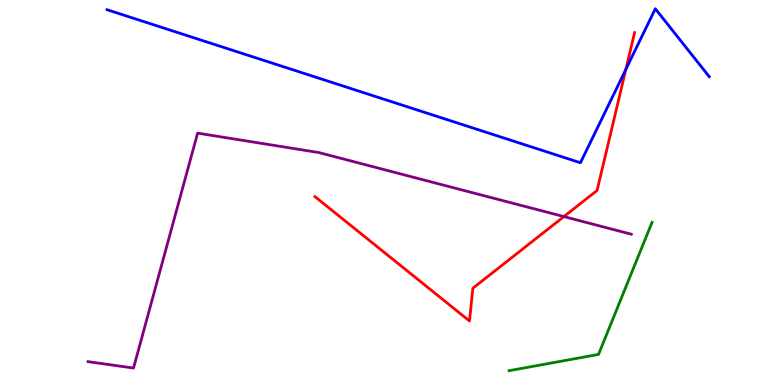[{'lines': ['blue', 'red'], 'intersections': [{'x': 8.08, 'y': 8.2}]}, {'lines': ['green', 'red'], 'intersections': []}, {'lines': ['purple', 'red'], 'intersections': [{'x': 7.28, 'y': 4.37}]}, {'lines': ['blue', 'green'], 'intersections': []}, {'lines': ['blue', 'purple'], 'intersections': []}, {'lines': ['green', 'purple'], 'intersections': []}]